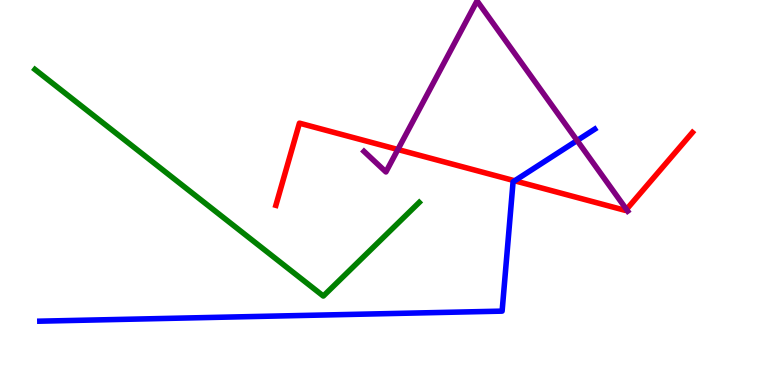[{'lines': ['blue', 'red'], 'intersections': [{'x': 6.64, 'y': 5.3}]}, {'lines': ['green', 'red'], 'intersections': []}, {'lines': ['purple', 'red'], 'intersections': [{'x': 5.13, 'y': 6.12}, {'x': 8.08, 'y': 4.56}]}, {'lines': ['blue', 'green'], 'intersections': []}, {'lines': ['blue', 'purple'], 'intersections': [{'x': 7.45, 'y': 6.35}]}, {'lines': ['green', 'purple'], 'intersections': []}]